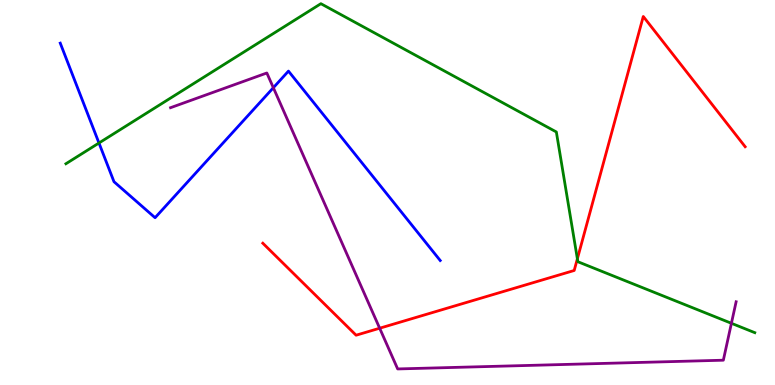[{'lines': ['blue', 'red'], 'intersections': []}, {'lines': ['green', 'red'], 'intersections': [{'x': 7.45, 'y': 3.28}]}, {'lines': ['purple', 'red'], 'intersections': [{'x': 4.9, 'y': 1.47}]}, {'lines': ['blue', 'green'], 'intersections': [{'x': 1.28, 'y': 6.29}]}, {'lines': ['blue', 'purple'], 'intersections': [{'x': 3.53, 'y': 7.72}]}, {'lines': ['green', 'purple'], 'intersections': [{'x': 9.44, 'y': 1.6}]}]